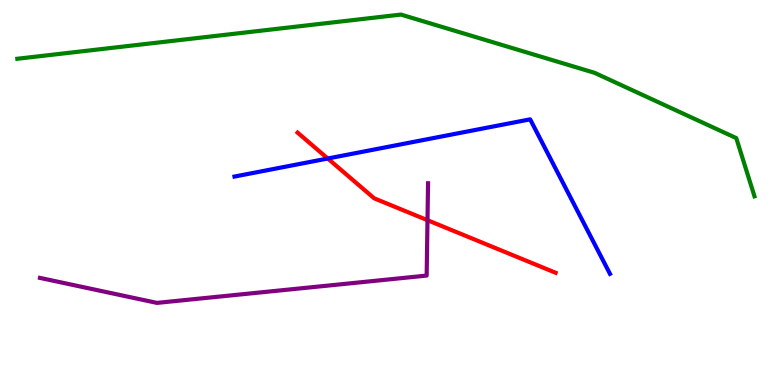[{'lines': ['blue', 'red'], 'intersections': [{'x': 4.23, 'y': 5.88}]}, {'lines': ['green', 'red'], 'intersections': []}, {'lines': ['purple', 'red'], 'intersections': [{'x': 5.52, 'y': 4.28}]}, {'lines': ['blue', 'green'], 'intersections': []}, {'lines': ['blue', 'purple'], 'intersections': []}, {'lines': ['green', 'purple'], 'intersections': []}]